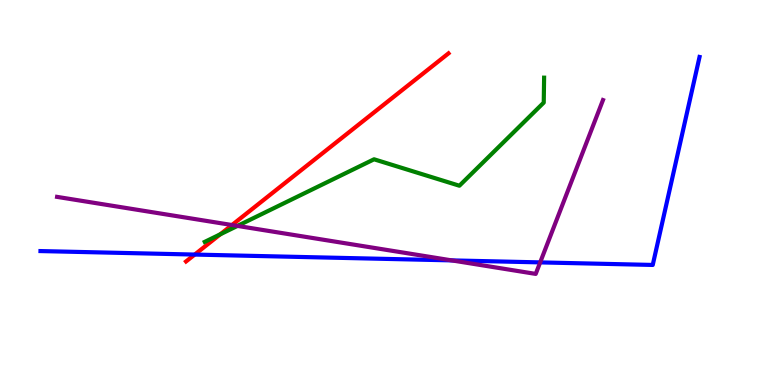[{'lines': ['blue', 'red'], 'intersections': [{'x': 2.51, 'y': 3.39}]}, {'lines': ['green', 'red'], 'intersections': [{'x': 2.84, 'y': 3.91}]}, {'lines': ['purple', 'red'], 'intersections': [{'x': 2.99, 'y': 4.16}]}, {'lines': ['blue', 'green'], 'intersections': []}, {'lines': ['blue', 'purple'], 'intersections': [{'x': 5.83, 'y': 3.24}, {'x': 6.97, 'y': 3.18}]}, {'lines': ['green', 'purple'], 'intersections': [{'x': 3.06, 'y': 4.13}]}]